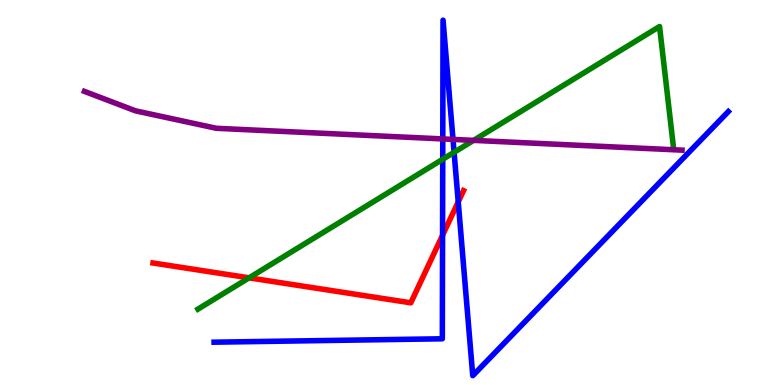[{'lines': ['blue', 'red'], 'intersections': [{'x': 5.71, 'y': 3.89}, {'x': 5.91, 'y': 4.76}]}, {'lines': ['green', 'red'], 'intersections': [{'x': 3.21, 'y': 2.78}]}, {'lines': ['purple', 'red'], 'intersections': []}, {'lines': ['blue', 'green'], 'intersections': [{'x': 5.71, 'y': 5.86}, {'x': 5.86, 'y': 6.04}]}, {'lines': ['blue', 'purple'], 'intersections': [{'x': 5.71, 'y': 6.39}, {'x': 5.85, 'y': 6.38}]}, {'lines': ['green', 'purple'], 'intersections': [{'x': 6.11, 'y': 6.35}]}]